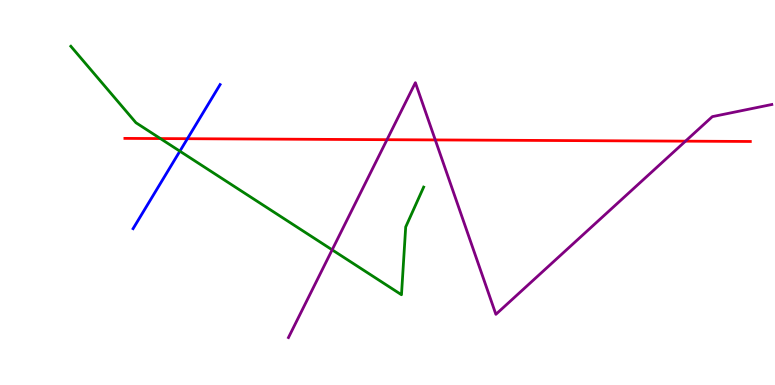[{'lines': ['blue', 'red'], 'intersections': [{'x': 2.42, 'y': 6.4}]}, {'lines': ['green', 'red'], 'intersections': [{'x': 2.07, 'y': 6.4}]}, {'lines': ['purple', 'red'], 'intersections': [{'x': 4.99, 'y': 6.37}, {'x': 5.62, 'y': 6.37}, {'x': 8.84, 'y': 6.33}]}, {'lines': ['blue', 'green'], 'intersections': [{'x': 2.32, 'y': 6.07}]}, {'lines': ['blue', 'purple'], 'intersections': []}, {'lines': ['green', 'purple'], 'intersections': [{'x': 4.29, 'y': 3.51}]}]